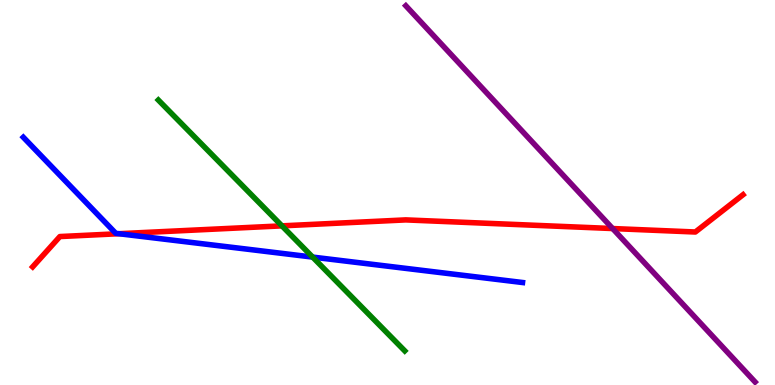[{'lines': ['blue', 'red'], 'intersections': [{'x': 1.53, 'y': 3.93}]}, {'lines': ['green', 'red'], 'intersections': [{'x': 3.64, 'y': 4.13}]}, {'lines': ['purple', 'red'], 'intersections': [{'x': 7.9, 'y': 4.06}]}, {'lines': ['blue', 'green'], 'intersections': [{'x': 4.03, 'y': 3.32}]}, {'lines': ['blue', 'purple'], 'intersections': []}, {'lines': ['green', 'purple'], 'intersections': []}]